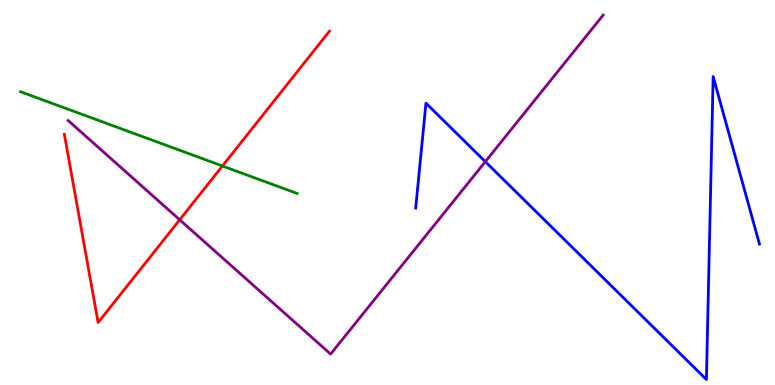[{'lines': ['blue', 'red'], 'intersections': []}, {'lines': ['green', 'red'], 'intersections': [{'x': 2.87, 'y': 5.69}]}, {'lines': ['purple', 'red'], 'intersections': [{'x': 2.32, 'y': 4.29}]}, {'lines': ['blue', 'green'], 'intersections': []}, {'lines': ['blue', 'purple'], 'intersections': [{'x': 6.26, 'y': 5.8}]}, {'lines': ['green', 'purple'], 'intersections': []}]